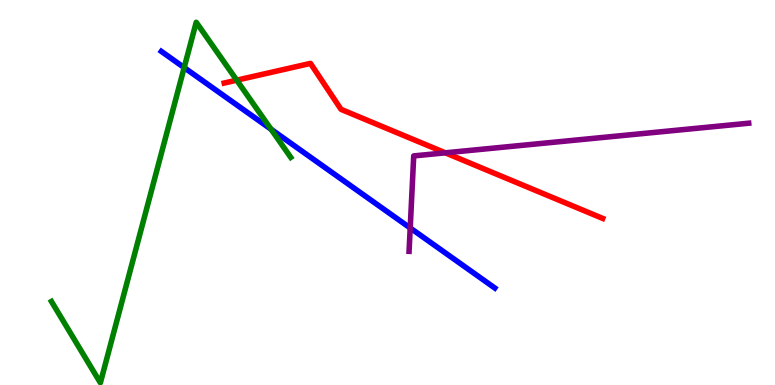[{'lines': ['blue', 'red'], 'intersections': []}, {'lines': ['green', 'red'], 'intersections': [{'x': 3.05, 'y': 7.92}]}, {'lines': ['purple', 'red'], 'intersections': [{'x': 5.75, 'y': 6.03}]}, {'lines': ['blue', 'green'], 'intersections': [{'x': 2.38, 'y': 8.24}, {'x': 3.5, 'y': 6.64}]}, {'lines': ['blue', 'purple'], 'intersections': [{'x': 5.29, 'y': 4.08}]}, {'lines': ['green', 'purple'], 'intersections': []}]